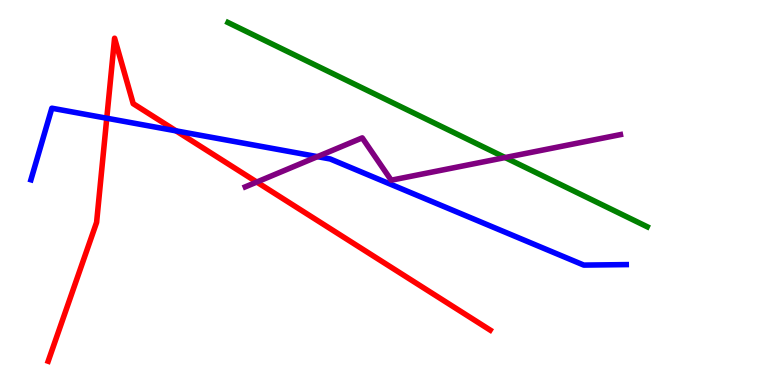[{'lines': ['blue', 'red'], 'intersections': [{'x': 1.38, 'y': 6.93}, {'x': 2.27, 'y': 6.6}]}, {'lines': ['green', 'red'], 'intersections': []}, {'lines': ['purple', 'red'], 'intersections': [{'x': 3.31, 'y': 5.27}]}, {'lines': ['blue', 'green'], 'intersections': []}, {'lines': ['blue', 'purple'], 'intersections': [{'x': 4.1, 'y': 5.93}]}, {'lines': ['green', 'purple'], 'intersections': [{'x': 6.52, 'y': 5.91}]}]